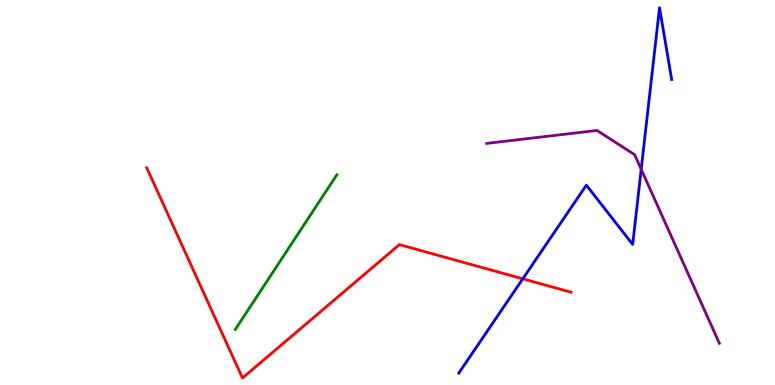[{'lines': ['blue', 'red'], 'intersections': [{'x': 6.75, 'y': 2.76}]}, {'lines': ['green', 'red'], 'intersections': []}, {'lines': ['purple', 'red'], 'intersections': []}, {'lines': ['blue', 'green'], 'intersections': []}, {'lines': ['blue', 'purple'], 'intersections': [{'x': 8.27, 'y': 5.6}]}, {'lines': ['green', 'purple'], 'intersections': []}]